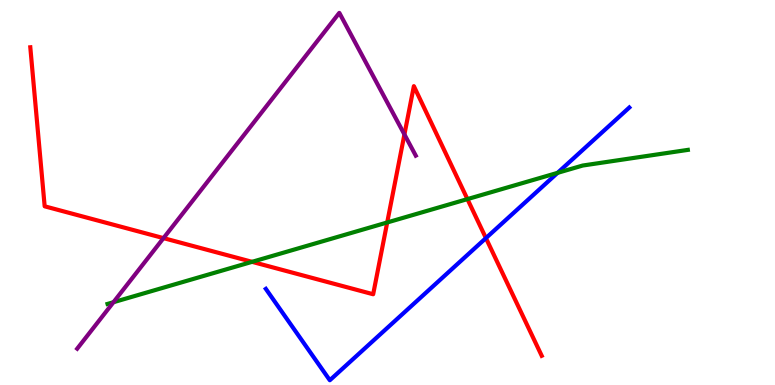[{'lines': ['blue', 'red'], 'intersections': [{'x': 6.27, 'y': 3.82}]}, {'lines': ['green', 'red'], 'intersections': [{'x': 3.25, 'y': 3.2}, {'x': 5.0, 'y': 4.22}, {'x': 6.03, 'y': 4.83}]}, {'lines': ['purple', 'red'], 'intersections': [{'x': 2.11, 'y': 3.82}, {'x': 5.22, 'y': 6.51}]}, {'lines': ['blue', 'green'], 'intersections': [{'x': 7.19, 'y': 5.51}]}, {'lines': ['blue', 'purple'], 'intersections': []}, {'lines': ['green', 'purple'], 'intersections': [{'x': 1.46, 'y': 2.15}]}]